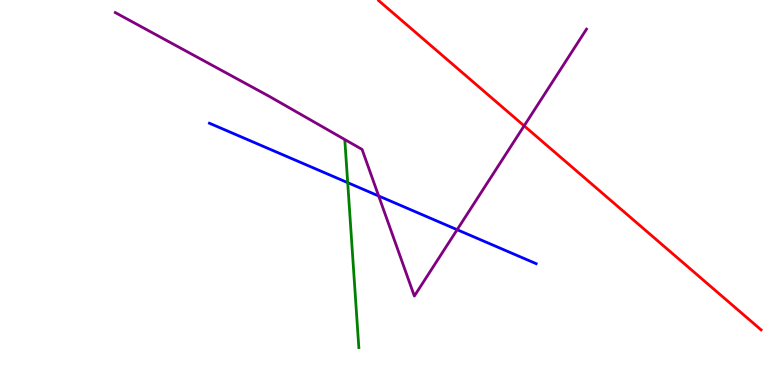[{'lines': ['blue', 'red'], 'intersections': []}, {'lines': ['green', 'red'], 'intersections': []}, {'lines': ['purple', 'red'], 'intersections': [{'x': 6.76, 'y': 6.73}]}, {'lines': ['blue', 'green'], 'intersections': [{'x': 4.49, 'y': 5.26}]}, {'lines': ['blue', 'purple'], 'intersections': [{'x': 4.89, 'y': 4.91}, {'x': 5.9, 'y': 4.03}]}, {'lines': ['green', 'purple'], 'intersections': []}]